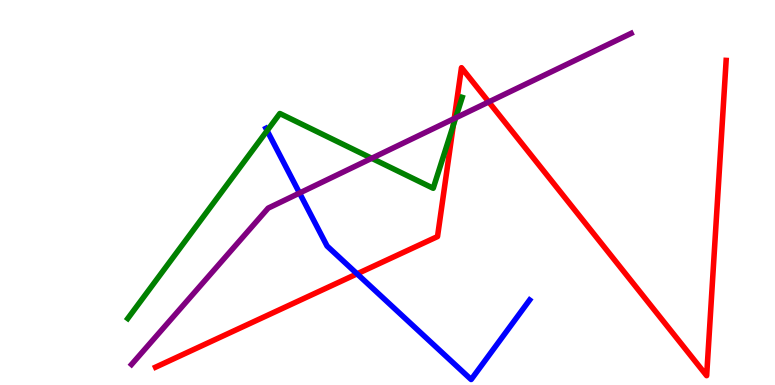[{'lines': ['blue', 'red'], 'intersections': [{'x': 4.61, 'y': 2.89}]}, {'lines': ['green', 'red'], 'intersections': [{'x': 5.85, 'y': 6.74}]}, {'lines': ['purple', 'red'], 'intersections': [{'x': 5.86, 'y': 6.92}, {'x': 6.31, 'y': 7.35}]}, {'lines': ['blue', 'green'], 'intersections': [{'x': 3.45, 'y': 6.61}]}, {'lines': ['blue', 'purple'], 'intersections': [{'x': 3.86, 'y': 4.99}]}, {'lines': ['green', 'purple'], 'intersections': [{'x': 4.8, 'y': 5.89}, {'x': 5.88, 'y': 6.94}]}]